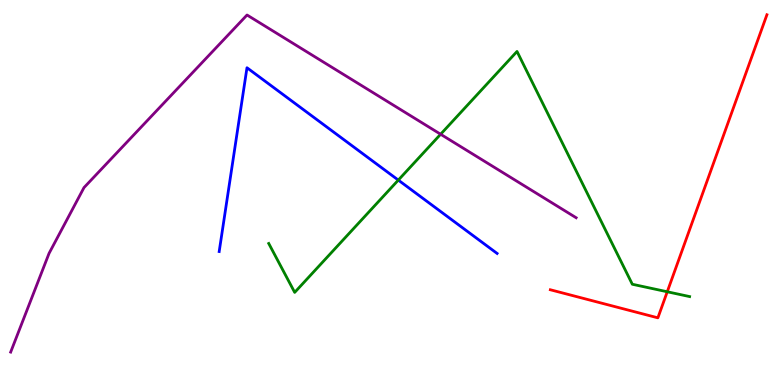[{'lines': ['blue', 'red'], 'intersections': []}, {'lines': ['green', 'red'], 'intersections': [{'x': 8.61, 'y': 2.42}]}, {'lines': ['purple', 'red'], 'intersections': []}, {'lines': ['blue', 'green'], 'intersections': [{'x': 5.14, 'y': 5.32}]}, {'lines': ['blue', 'purple'], 'intersections': []}, {'lines': ['green', 'purple'], 'intersections': [{'x': 5.69, 'y': 6.51}]}]